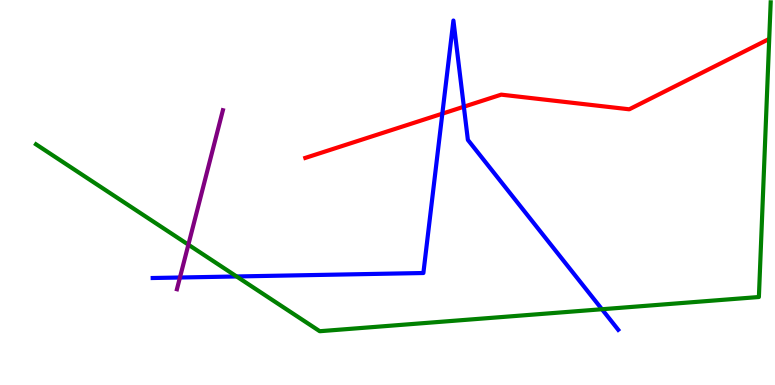[{'lines': ['blue', 'red'], 'intersections': [{'x': 5.71, 'y': 7.05}, {'x': 5.99, 'y': 7.23}]}, {'lines': ['green', 'red'], 'intersections': []}, {'lines': ['purple', 'red'], 'intersections': []}, {'lines': ['blue', 'green'], 'intersections': [{'x': 3.05, 'y': 2.82}, {'x': 7.77, 'y': 1.97}]}, {'lines': ['blue', 'purple'], 'intersections': [{'x': 2.32, 'y': 2.79}]}, {'lines': ['green', 'purple'], 'intersections': [{'x': 2.43, 'y': 3.64}]}]